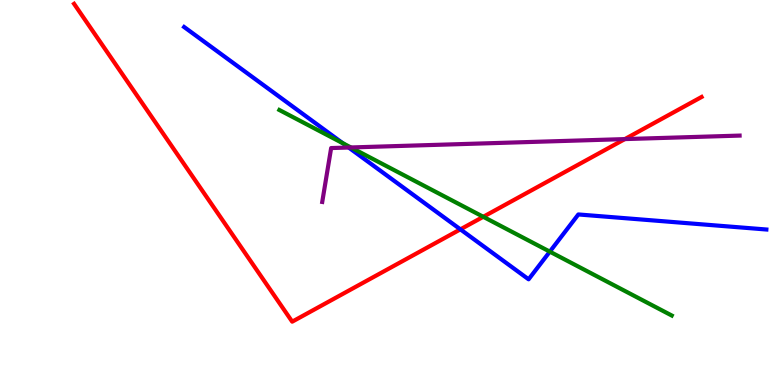[{'lines': ['blue', 'red'], 'intersections': [{'x': 5.94, 'y': 4.04}]}, {'lines': ['green', 'red'], 'intersections': [{'x': 6.24, 'y': 4.37}]}, {'lines': ['purple', 'red'], 'intersections': [{'x': 8.06, 'y': 6.39}]}, {'lines': ['blue', 'green'], 'intersections': [{'x': 4.42, 'y': 6.28}, {'x': 7.09, 'y': 3.46}]}, {'lines': ['blue', 'purple'], 'intersections': [{'x': 4.5, 'y': 6.17}]}, {'lines': ['green', 'purple'], 'intersections': [{'x': 4.53, 'y': 6.17}]}]